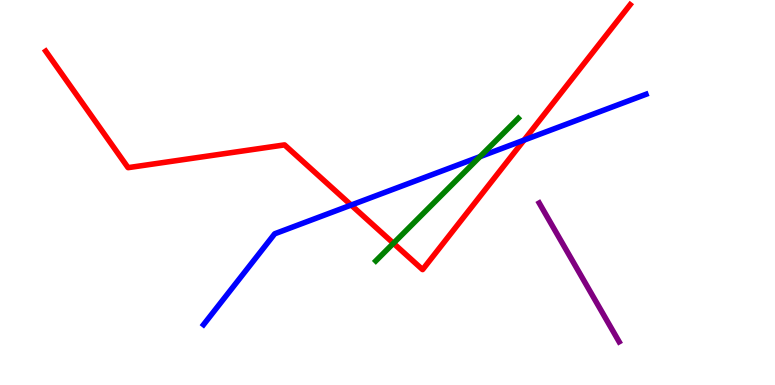[{'lines': ['blue', 'red'], 'intersections': [{'x': 4.53, 'y': 4.67}, {'x': 6.76, 'y': 6.36}]}, {'lines': ['green', 'red'], 'intersections': [{'x': 5.08, 'y': 3.68}]}, {'lines': ['purple', 'red'], 'intersections': []}, {'lines': ['blue', 'green'], 'intersections': [{'x': 6.19, 'y': 5.93}]}, {'lines': ['blue', 'purple'], 'intersections': []}, {'lines': ['green', 'purple'], 'intersections': []}]